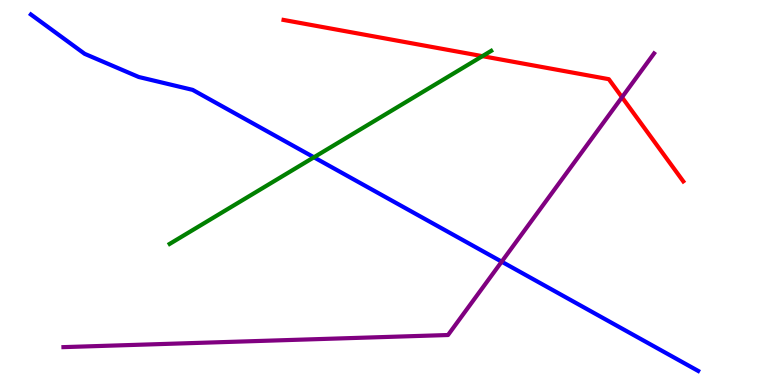[{'lines': ['blue', 'red'], 'intersections': []}, {'lines': ['green', 'red'], 'intersections': [{'x': 6.22, 'y': 8.54}]}, {'lines': ['purple', 'red'], 'intersections': [{'x': 8.03, 'y': 7.47}]}, {'lines': ['blue', 'green'], 'intersections': [{'x': 4.05, 'y': 5.91}]}, {'lines': ['blue', 'purple'], 'intersections': [{'x': 6.47, 'y': 3.2}]}, {'lines': ['green', 'purple'], 'intersections': []}]